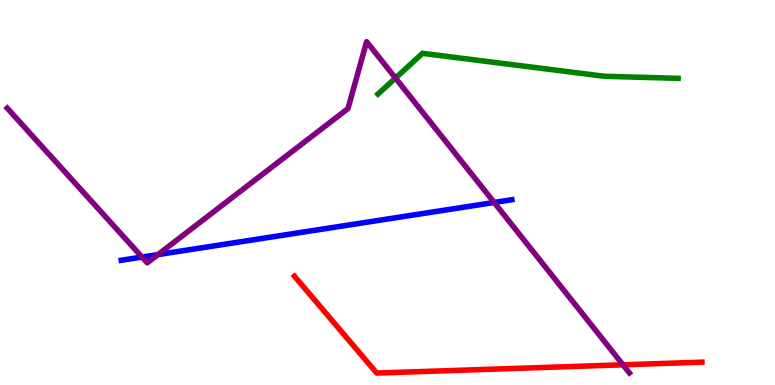[{'lines': ['blue', 'red'], 'intersections': []}, {'lines': ['green', 'red'], 'intersections': []}, {'lines': ['purple', 'red'], 'intersections': [{'x': 8.04, 'y': 0.524}]}, {'lines': ['blue', 'green'], 'intersections': []}, {'lines': ['blue', 'purple'], 'intersections': [{'x': 1.83, 'y': 3.32}, {'x': 2.04, 'y': 3.39}, {'x': 6.38, 'y': 4.74}]}, {'lines': ['green', 'purple'], 'intersections': [{'x': 5.1, 'y': 7.97}]}]